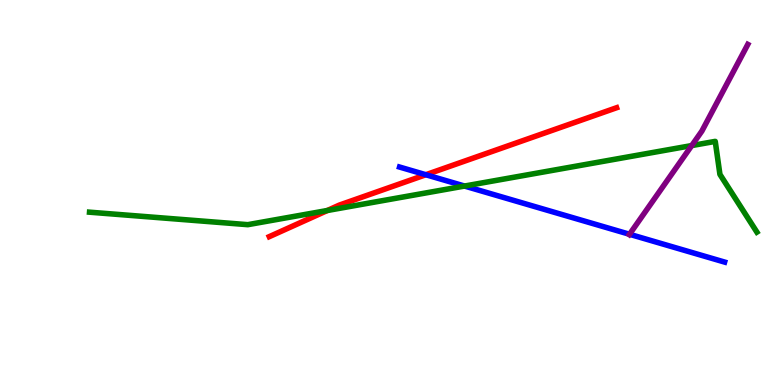[{'lines': ['blue', 'red'], 'intersections': [{'x': 5.49, 'y': 5.46}]}, {'lines': ['green', 'red'], 'intersections': [{'x': 4.22, 'y': 4.53}]}, {'lines': ['purple', 'red'], 'intersections': []}, {'lines': ['blue', 'green'], 'intersections': [{'x': 5.99, 'y': 5.17}]}, {'lines': ['blue', 'purple'], 'intersections': [{'x': 8.12, 'y': 3.91}]}, {'lines': ['green', 'purple'], 'intersections': [{'x': 8.93, 'y': 6.22}]}]